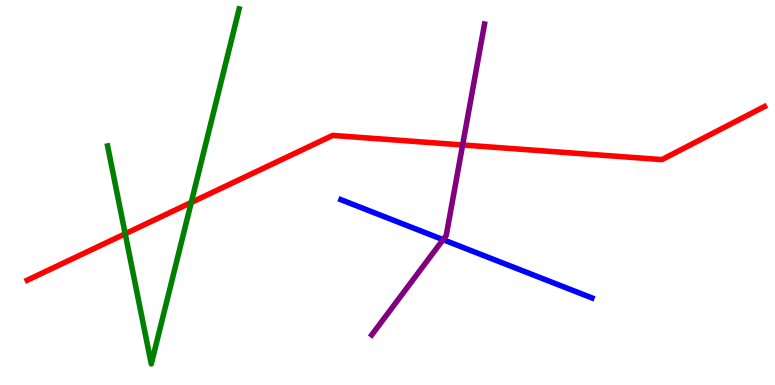[{'lines': ['blue', 'red'], 'intersections': []}, {'lines': ['green', 'red'], 'intersections': [{'x': 1.62, 'y': 3.93}, {'x': 2.47, 'y': 4.74}]}, {'lines': ['purple', 'red'], 'intersections': [{'x': 5.97, 'y': 6.23}]}, {'lines': ['blue', 'green'], 'intersections': []}, {'lines': ['blue', 'purple'], 'intersections': [{'x': 5.72, 'y': 3.78}]}, {'lines': ['green', 'purple'], 'intersections': []}]